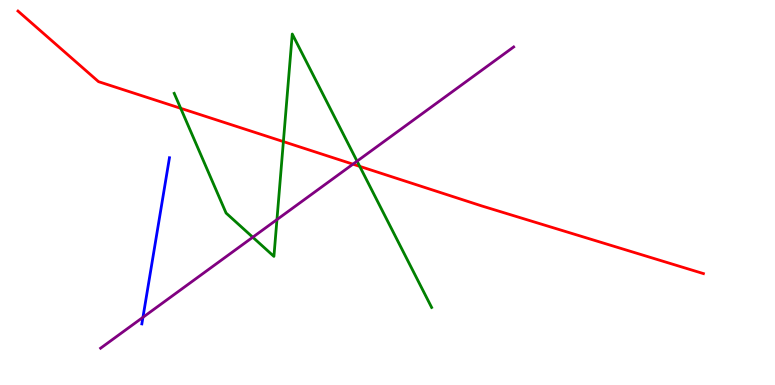[{'lines': ['blue', 'red'], 'intersections': []}, {'lines': ['green', 'red'], 'intersections': [{'x': 2.33, 'y': 7.19}, {'x': 3.66, 'y': 6.32}, {'x': 4.64, 'y': 5.68}]}, {'lines': ['purple', 'red'], 'intersections': [{'x': 4.55, 'y': 5.74}]}, {'lines': ['blue', 'green'], 'intersections': []}, {'lines': ['blue', 'purple'], 'intersections': [{'x': 1.84, 'y': 1.76}]}, {'lines': ['green', 'purple'], 'intersections': [{'x': 3.26, 'y': 3.84}, {'x': 3.57, 'y': 4.3}, {'x': 4.61, 'y': 5.81}]}]